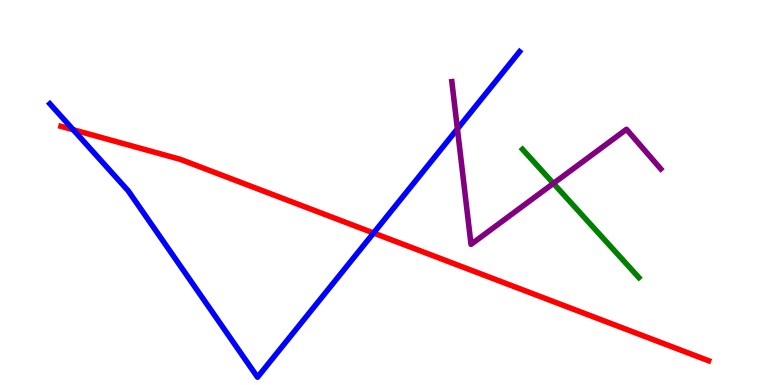[{'lines': ['blue', 'red'], 'intersections': [{'x': 0.945, 'y': 6.63}, {'x': 4.82, 'y': 3.95}]}, {'lines': ['green', 'red'], 'intersections': []}, {'lines': ['purple', 'red'], 'intersections': []}, {'lines': ['blue', 'green'], 'intersections': []}, {'lines': ['blue', 'purple'], 'intersections': [{'x': 5.9, 'y': 6.65}]}, {'lines': ['green', 'purple'], 'intersections': [{'x': 7.14, 'y': 5.24}]}]